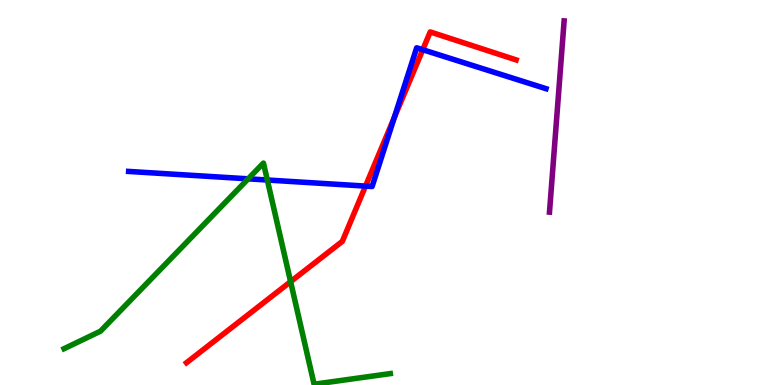[{'lines': ['blue', 'red'], 'intersections': [{'x': 4.72, 'y': 5.17}, {'x': 5.09, 'y': 6.94}, {'x': 5.45, 'y': 8.71}]}, {'lines': ['green', 'red'], 'intersections': [{'x': 3.75, 'y': 2.68}]}, {'lines': ['purple', 'red'], 'intersections': []}, {'lines': ['blue', 'green'], 'intersections': [{'x': 3.2, 'y': 5.36}, {'x': 3.45, 'y': 5.32}]}, {'lines': ['blue', 'purple'], 'intersections': []}, {'lines': ['green', 'purple'], 'intersections': []}]